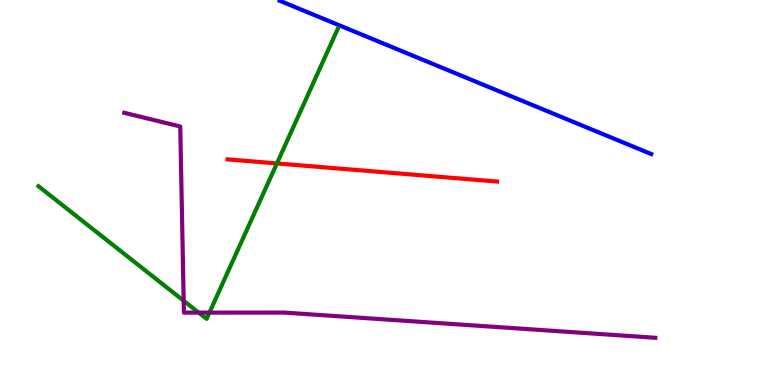[{'lines': ['blue', 'red'], 'intersections': []}, {'lines': ['green', 'red'], 'intersections': [{'x': 3.57, 'y': 5.75}]}, {'lines': ['purple', 'red'], 'intersections': []}, {'lines': ['blue', 'green'], 'intersections': []}, {'lines': ['blue', 'purple'], 'intersections': []}, {'lines': ['green', 'purple'], 'intersections': [{'x': 2.37, 'y': 2.19}, {'x': 2.56, 'y': 1.88}, {'x': 2.7, 'y': 1.88}]}]